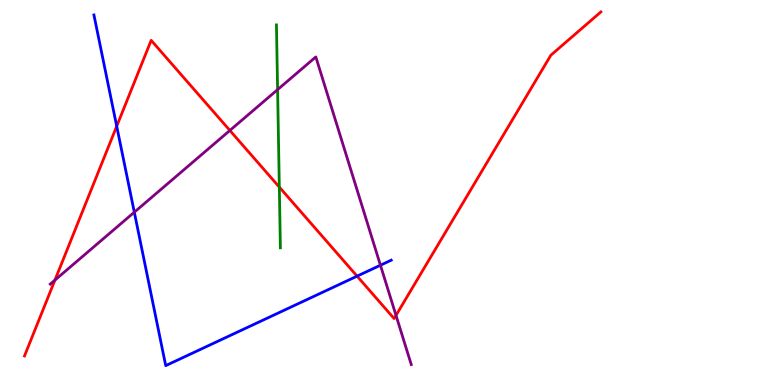[{'lines': ['blue', 'red'], 'intersections': [{'x': 1.51, 'y': 6.72}, {'x': 4.61, 'y': 2.83}]}, {'lines': ['green', 'red'], 'intersections': [{'x': 3.6, 'y': 5.14}]}, {'lines': ['purple', 'red'], 'intersections': [{'x': 0.709, 'y': 2.72}, {'x': 2.97, 'y': 6.61}, {'x': 5.11, 'y': 1.81}]}, {'lines': ['blue', 'green'], 'intersections': []}, {'lines': ['blue', 'purple'], 'intersections': [{'x': 1.73, 'y': 4.49}, {'x': 4.91, 'y': 3.11}]}, {'lines': ['green', 'purple'], 'intersections': [{'x': 3.58, 'y': 7.67}]}]